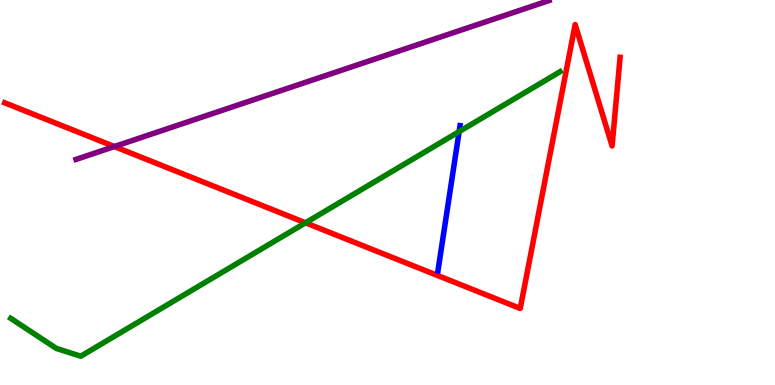[{'lines': ['blue', 'red'], 'intersections': []}, {'lines': ['green', 'red'], 'intersections': [{'x': 3.94, 'y': 4.21}]}, {'lines': ['purple', 'red'], 'intersections': [{'x': 1.48, 'y': 6.19}]}, {'lines': ['blue', 'green'], 'intersections': [{'x': 5.92, 'y': 6.58}]}, {'lines': ['blue', 'purple'], 'intersections': []}, {'lines': ['green', 'purple'], 'intersections': []}]